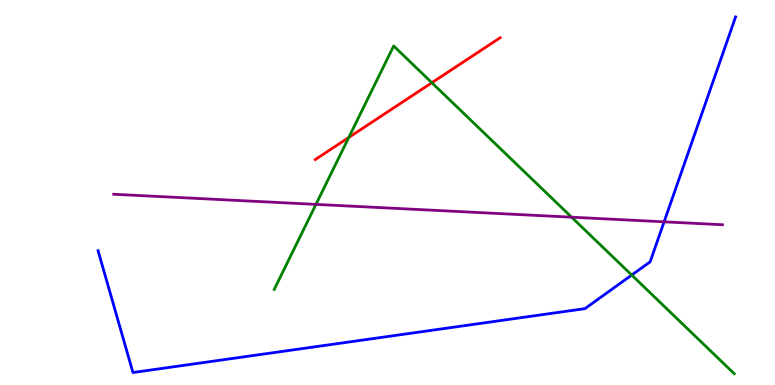[{'lines': ['blue', 'red'], 'intersections': []}, {'lines': ['green', 'red'], 'intersections': [{'x': 4.5, 'y': 6.43}, {'x': 5.57, 'y': 7.85}]}, {'lines': ['purple', 'red'], 'intersections': []}, {'lines': ['blue', 'green'], 'intersections': [{'x': 8.15, 'y': 2.86}]}, {'lines': ['blue', 'purple'], 'intersections': [{'x': 8.57, 'y': 4.24}]}, {'lines': ['green', 'purple'], 'intersections': [{'x': 4.08, 'y': 4.69}, {'x': 7.38, 'y': 4.36}]}]